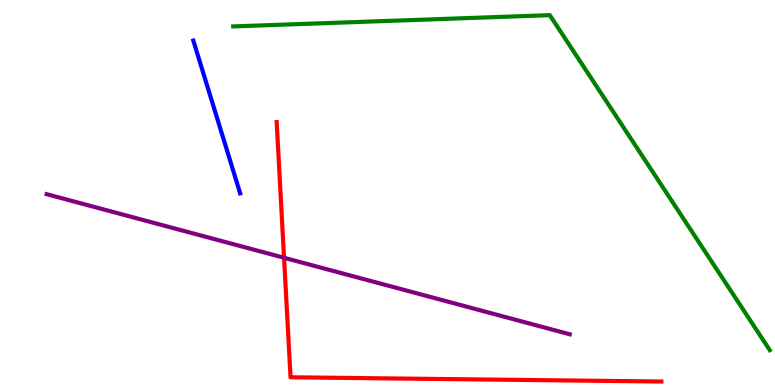[{'lines': ['blue', 'red'], 'intersections': []}, {'lines': ['green', 'red'], 'intersections': []}, {'lines': ['purple', 'red'], 'intersections': [{'x': 3.67, 'y': 3.3}]}, {'lines': ['blue', 'green'], 'intersections': []}, {'lines': ['blue', 'purple'], 'intersections': []}, {'lines': ['green', 'purple'], 'intersections': []}]